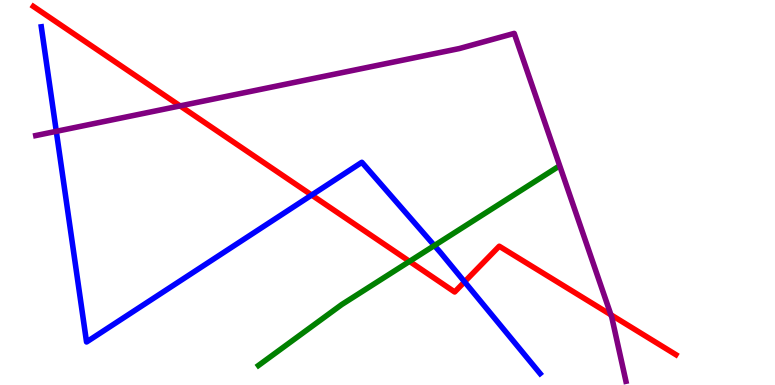[{'lines': ['blue', 'red'], 'intersections': [{'x': 4.02, 'y': 4.93}, {'x': 5.99, 'y': 2.68}]}, {'lines': ['green', 'red'], 'intersections': [{'x': 5.28, 'y': 3.21}]}, {'lines': ['purple', 'red'], 'intersections': [{'x': 2.32, 'y': 7.25}, {'x': 7.88, 'y': 1.82}]}, {'lines': ['blue', 'green'], 'intersections': [{'x': 5.6, 'y': 3.62}]}, {'lines': ['blue', 'purple'], 'intersections': [{'x': 0.726, 'y': 6.59}]}, {'lines': ['green', 'purple'], 'intersections': []}]